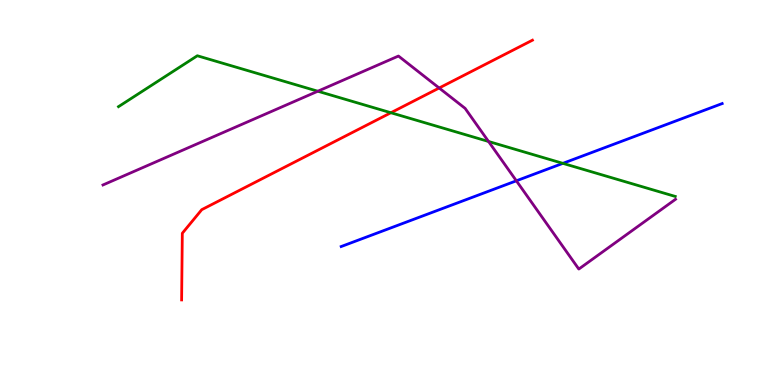[{'lines': ['blue', 'red'], 'intersections': []}, {'lines': ['green', 'red'], 'intersections': [{'x': 5.04, 'y': 7.07}]}, {'lines': ['purple', 'red'], 'intersections': [{'x': 5.67, 'y': 7.71}]}, {'lines': ['blue', 'green'], 'intersections': [{'x': 7.26, 'y': 5.76}]}, {'lines': ['blue', 'purple'], 'intersections': [{'x': 6.66, 'y': 5.3}]}, {'lines': ['green', 'purple'], 'intersections': [{'x': 4.1, 'y': 7.63}, {'x': 6.3, 'y': 6.33}]}]